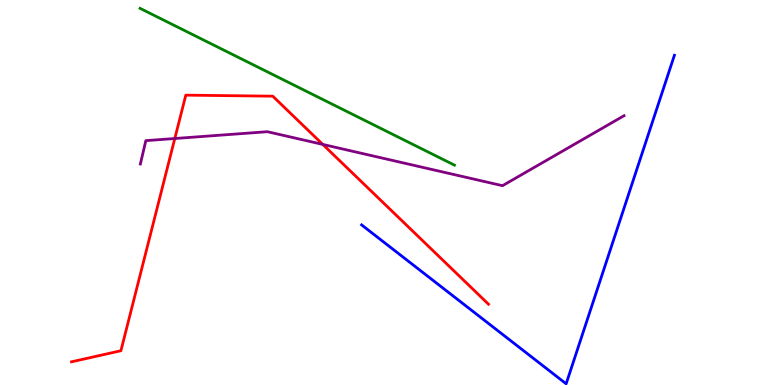[{'lines': ['blue', 'red'], 'intersections': []}, {'lines': ['green', 'red'], 'intersections': []}, {'lines': ['purple', 'red'], 'intersections': [{'x': 2.26, 'y': 6.4}, {'x': 4.16, 'y': 6.25}]}, {'lines': ['blue', 'green'], 'intersections': []}, {'lines': ['blue', 'purple'], 'intersections': []}, {'lines': ['green', 'purple'], 'intersections': []}]